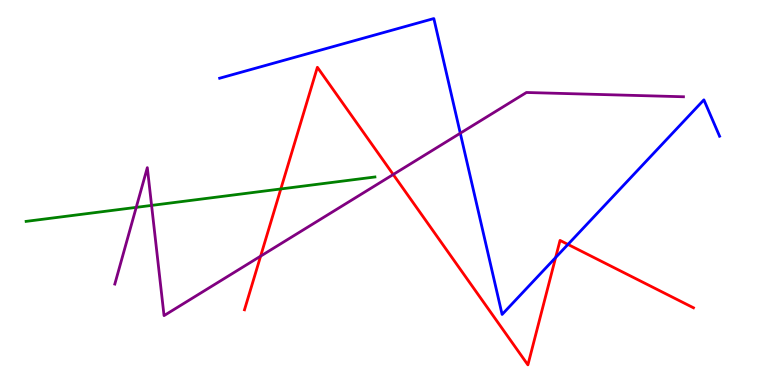[{'lines': ['blue', 'red'], 'intersections': [{'x': 7.17, 'y': 3.31}, {'x': 7.33, 'y': 3.65}]}, {'lines': ['green', 'red'], 'intersections': [{'x': 3.62, 'y': 5.09}]}, {'lines': ['purple', 'red'], 'intersections': [{'x': 3.36, 'y': 3.35}, {'x': 5.07, 'y': 5.47}]}, {'lines': ['blue', 'green'], 'intersections': []}, {'lines': ['blue', 'purple'], 'intersections': [{'x': 5.94, 'y': 6.54}]}, {'lines': ['green', 'purple'], 'intersections': [{'x': 1.76, 'y': 4.61}, {'x': 1.96, 'y': 4.66}]}]